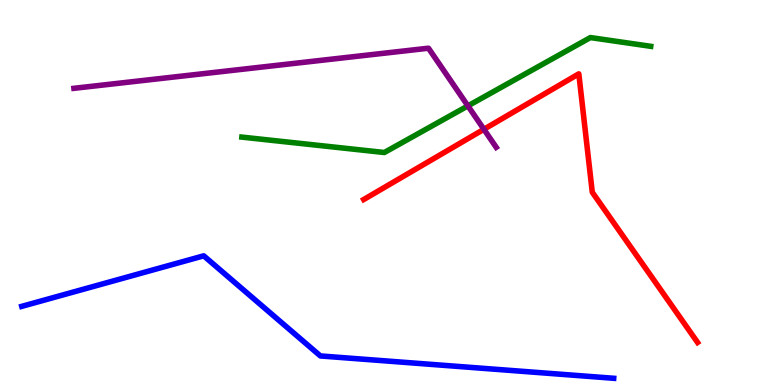[{'lines': ['blue', 'red'], 'intersections': []}, {'lines': ['green', 'red'], 'intersections': []}, {'lines': ['purple', 'red'], 'intersections': [{'x': 6.24, 'y': 6.64}]}, {'lines': ['blue', 'green'], 'intersections': []}, {'lines': ['blue', 'purple'], 'intersections': []}, {'lines': ['green', 'purple'], 'intersections': [{'x': 6.04, 'y': 7.25}]}]